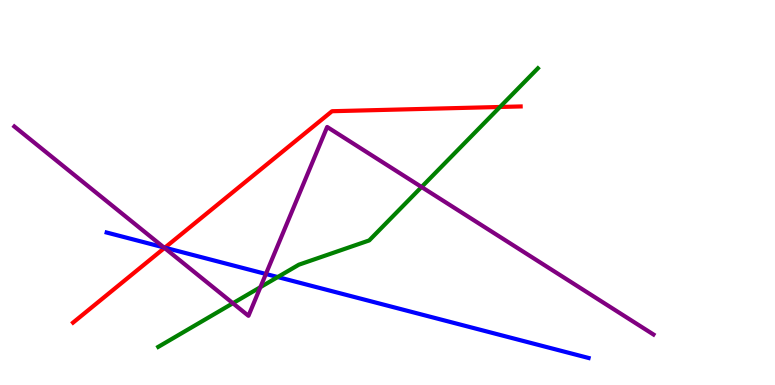[{'lines': ['blue', 'red'], 'intersections': [{'x': 2.13, 'y': 3.57}]}, {'lines': ['green', 'red'], 'intersections': [{'x': 6.45, 'y': 7.22}]}, {'lines': ['purple', 'red'], 'intersections': [{'x': 2.12, 'y': 3.56}]}, {'lines': ['blue', 'green'], 'intersections': [{'x': 3.58, 'y': 2.8}]}, {'lines': ['blue', 'purple'], 'intersections': [{'x': 2.11, 'y': 3.57}, {'x': 3.43, 'y': 2.88}]}, {'lines': ['green', 'purple'], 'intersections': [{'x': 3.01, 'y': 2.12}, {'x': 3.36, 'y': 2.54}, {'x': 5.44, 'y': 5.14}]}]